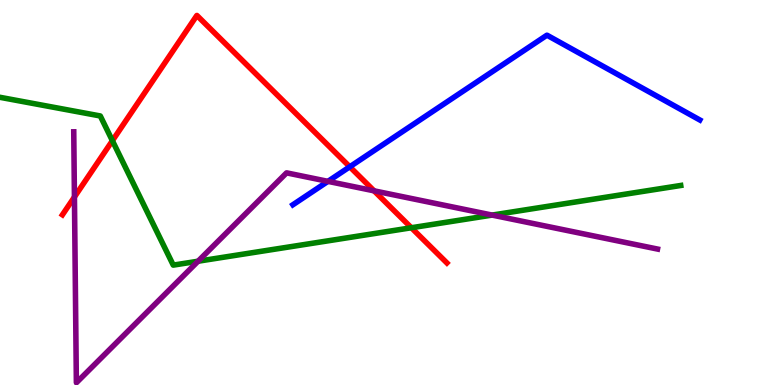[{'lines': ['blue', 'red'], 'intersections': [{'x': 4.51, 'y': 5.67}]}, {'lines': ['green', 'red'], 'intersections': [{'x': 1.45, 'y': 6.35}, {'x': 5.31, 'y': 4.08}]}, {'lines': ['purple', 'red'], 'intersections': [{'x': 0.96, 'y': 4.88}, {'x': 4.83, 'y': 5.04}]}, {'lines': ['blue', 'green'], 'intersections': []}, {'lines': ['blue', 'purple'], 'intersections': [{'x': 4.23, 'y': 5.29}]}, {'lines': ['green', 'purple'], 'intersections': [{'x': 2.56, 'y': 3.21}, {'x': 6.35, 'y': 4.41}]}]